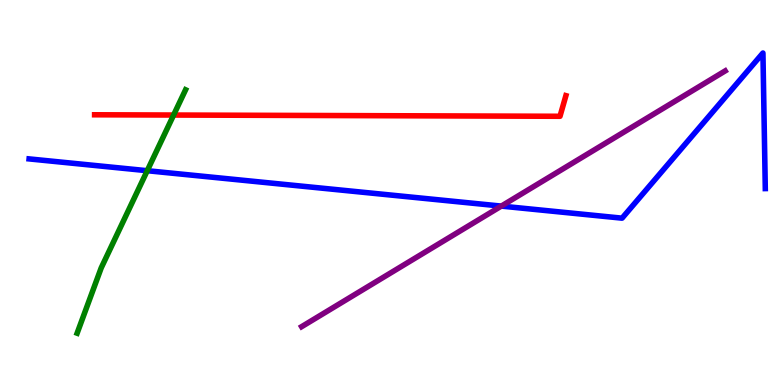[{'lines': ['blue', 'red'], 'intersections': []}, {'lines': ['green', 'red'], 'intersections': [{'x': 2.24, 'y': 7.01}]}, {'lines': ['purple', 'red'], 'intersections': []}, {'lines': ['blue', 'green'], 'intersections': [{'x': 1.9, 'y': 5.57}]}, {'lines': ['blue', 'purple'], 'intersections': [{'x': 6.47, 'y': 4.65}]}, {'lines': ['green', 'purple'], 'intersections': []}]